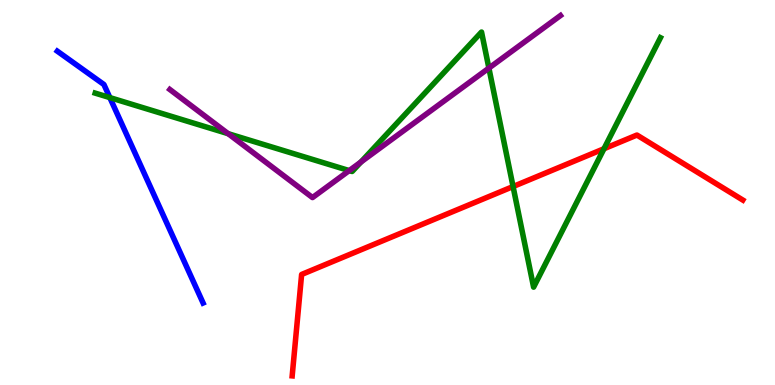[{'lines': ['blue', 'red'], 'intersections': []}, {'lines': ['green', 'red'], 'intersections': [{'x': 6.62, 'y': 5.15}, {'x': 7.79, 'y': 6.14}]}, {'lines': ['purple', 'red'], 'intersections': []}, {'lines': ['blue', 'green'], 'intersections': [{'x': 1.42, 'y': 7.47}]}, {'lines': ['blue', 'purple'], 'intersections': []}, {'lines': ['green', 'purple'], 'intersections': [{'x': 2.94, 'y': 6.53}, {'x': 4.51, 'y': 5.57}, {'x': 4.66, 'y': 5.79}, {'x': 6.31, 'y': 8.23}]}]